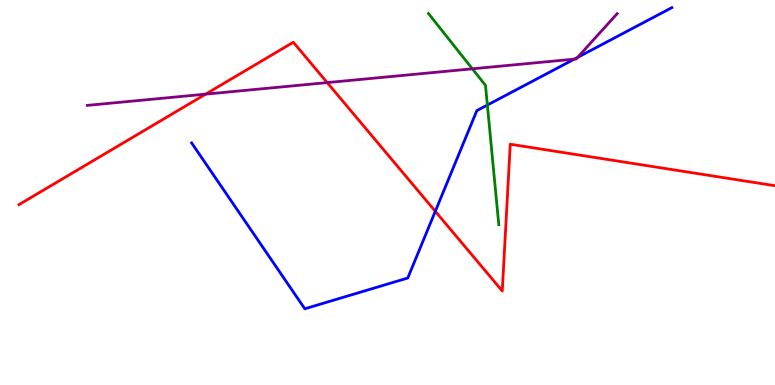[{'lines': ['blue', 'red'], 'intersections': [{'x': 5.62, 'y': 4.51}]}, {'lines': ['green', 'red'], 'intersections': []}, {'lines': ['purple', 'red'], 'intersections': [{'x': 2.65, 'y': 7.55}, {'x': 4.22, 'y': 7.85}]}, {'lines': ['blue', 'green'], 'intersections': [{'x': 6.29, 'y': 7.27}]}, {'lines': ['blue', 'purple'], 'intersections': [{'x': 7.41, 'y': 8.46}, {'x': 7.45, 'y': 8.51}]}, {'lines': ['green', 'purple'], 'intersections': [{'x': 6.1, 'y': 8.21}]}]